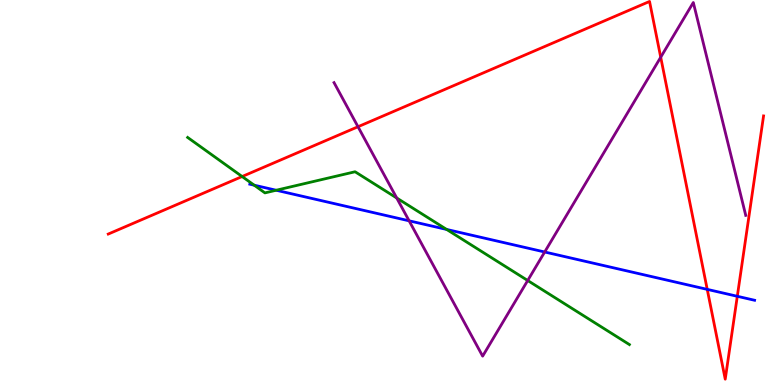[{'lines': ['blue', 'red'], 'intersections': [{'x': 9.13, 'y': 2.48}, {'x': 9.51, 'y': 2.3}]}, {'lines': ['green', 'red'], 'intersections': [{'x': 3.12, 'y': 5.41}]}, {'lines': ['purple', 'red'], 'intersections': [{'x': 4.62, 'y': 6.71}, {'x': 8.53, 'y': 8.51}]}, {'lines': ['blue', 'green'], 'intersections': [{'x': 3.28, 'y': 5.19}, {'x': 3.56, 'y': 5.06}, {'x': 5.76, 'y': 4.04}]}, {'lines': ['blue', 'purple'], 'intersections': [{'x': 5.28, 'y': 4.26}, {'x': 7.03, 'y': 3.45}]}, {'lines': ['green', 'purple'], 'intersections': [{'x': 5.12, 'y': 4.86}, {'x': 6.81, 'y': 2.71}]}]